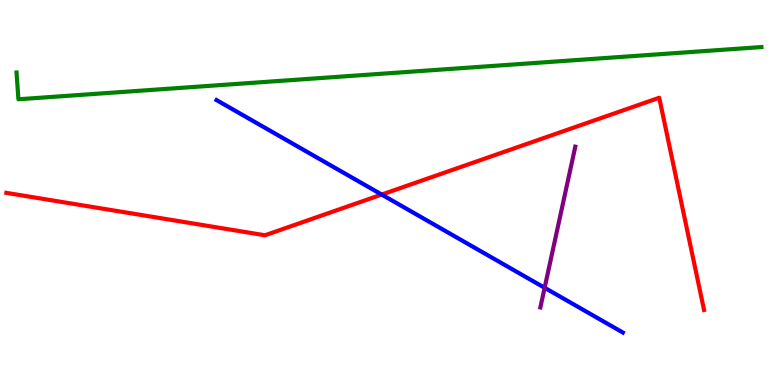[{'lines': ['blue', 'red'], 'intersections': [{'x': 4.93, 'y': 4.95}]}, {'lines': ['green', 'red'], 'intersections': []}, {'lines': ['purple', 'red'], 'intersections': []}, {'lines': ['blue', 'green'], 'intersections': []}, {'lines': ['blue', 'purple'], 'intersections': [{'x': 7.03, 'y': 2.53}]}, {'lines': ['green', 'purple'], 'intersections': []}]